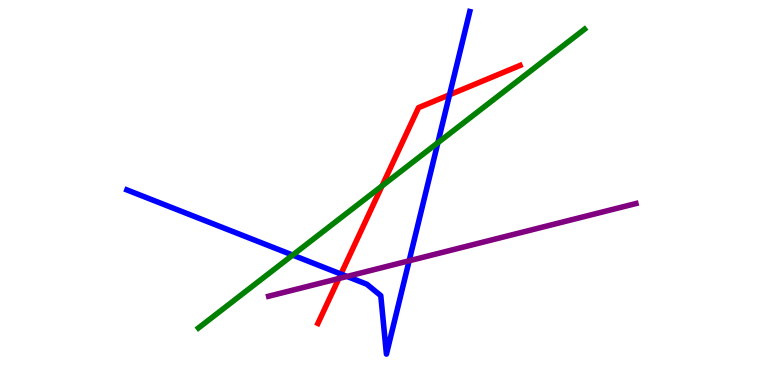[{'lines': ['blue', 'red'], 'intersections': [{'x': 4.4, 'y': 2.88}, {'x': 5.8, 'y': 7.54}]}, {'lines': ['green', 'red'], 'intersections': [{'x': 4.93, 'y': 5.17}]}, {'lines': ['purple', 'red'], 'intersections': [{'x': 4.37, 'y': 2.77}]}, {'lines': ['blue', 'green'], 'intersections': [{'x': 3.78, 'y': 3.37}, {'x': 5.65, 'y': 6.29}]}, {'lines': ['blue', 'purple'], 'intersections': [{'x': 4.48, 'y': 2.82}, {'x': 5.28, 'y': 3.23}]}, {'lines': ['green', 'purple'], 'intersections': []}]